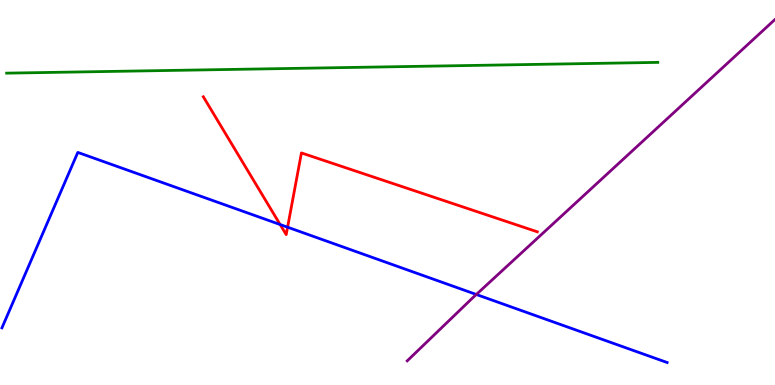[{'lines': ['blue', 'red'], 'intersections': [{'x': 3.61, 'y': 4.17}, {'x': 3.71, 'y': 4.1}]}, {'lines': ['green', 'red'], 'intersections': []}, {'lines': ['purple', 'red'], 'intersections': []}, {'lines': ['blue', 'green'], 'intersections': []}, {'lines': ['blue', 'purple'], 'intersections': [{'x': 6.15, 'y': 2.35}]}, {'lines': ['green', 'purple'], 'intersections': []}]